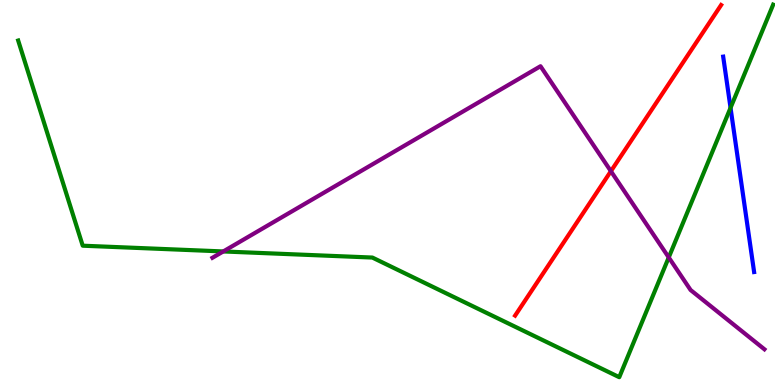[{'lines': ['blue', 'red'], 'intersections': []}, {'lines': ['green', 'red'], 'intersections': []}, {'lines': ['purple', 'red'], 'intersections': [{'x': 7.88, 'y': 5.55}]}, {'lines': ['blue', 'green'], 'intersections': [{'x': 9.43, 'y': 7.2}]}, {'lines': ['blue', 'purple'], 'intersections': []}, {'lines': ['green', 'purple'], 'intersections': [{'x': 2.88, 'y': 3.47}, {'x': 8.63, 'y': 3.31}]}]